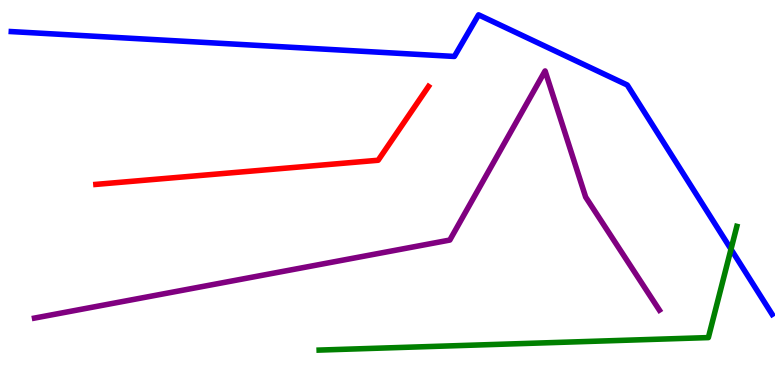[{'lines': ['blue', 'red'], 'intersections': []}, {'lines': ['green', 'red'], 'intersections': []}, {'lines': ['purple', 'red'], 'intersections': []}, {'lines': ['blue', 'green'], 'intersections': [{'x': 9.43, 'y': 3.53}]}, {'lines': ['blue', 'purple'], 'intersections': []}, {'lines': ['green', 'purple'], 'intersections': []}]